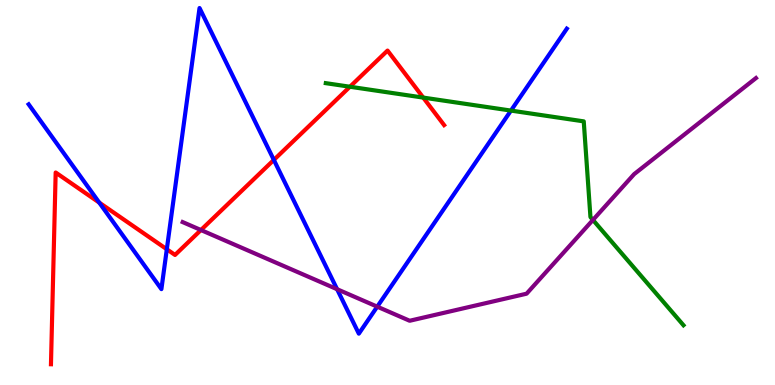[{'lines': ['blue', 'red'], 'intersections': [{'x': 1.28, 'y': 4.74}, {'x': 2.15, 'y': 3.53}, {'x': 3.53, 'y': 5.85}]}, {'lines': ['green', 'red'], 'intersections': [{'x': 4.52, 'y': 7.75}, {'x': 5.46, 'y': 7.47}]}, {'lines': ['purple', 'red'], 'intersections': [{'x': 2.59, 'y': 4.03}]}, {'lines': ['blue', 'green'], 'intersections': [{'x': 6.59, 'y': 7.13}]}, {'lines': ['blue', 'purple'], 'intersections': [{'x': 4.35, 'y': 2.49}, {'x': 4.87, 'y': 2.03}]}, {'lines': ['green', 'purple'], 'intersections': [{'x': 7.65, 'y': 4.29}]}]